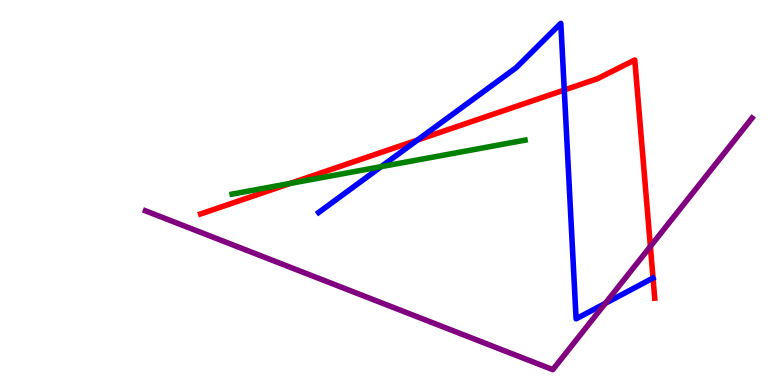[{'lines': ['blue', 'red'], 'intersections': [{'x': 5.39, 'y': 6.36}, {'x': 7.28, 'y': 7.66}]}, {'lines': ['green', 'red'], 'intersections': [{'x': 3.74, 'y': 5.24}]}, {'lines': ['purple', 'red'], 'intersections': [{'x': 8.39, 'y': 3.6}]}, {'lines': ['blue', 'green'], 'intersections': [{'x': 4.92, 'y': 5.67}]}, {'lines': ['blue', 'purple'], 'intersections': [{'x': 7.81, 'y': 2.12}]}, {'lines': ['green', 'purple'], 'intersections': []}]